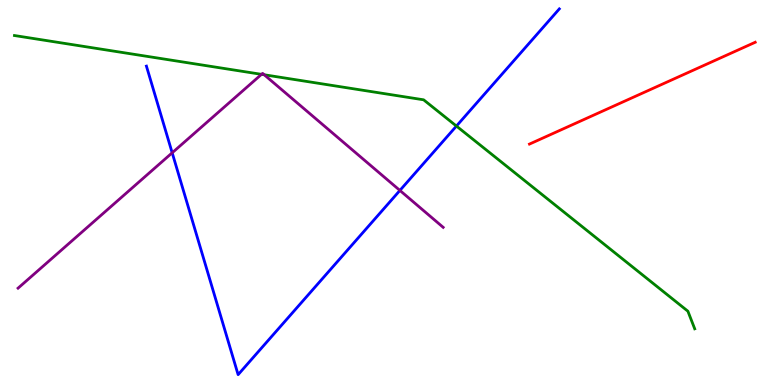[{'lines': ['blue', 'red'], 'intersections': []}, {'lines': ['green', 'red'], 'intersections': []}, {'lines': ['purple', 'red'], 'intersections': []}, {'lines': ['blue', 'green'], 'intersections': [{'x': 5.89, 'y': 6.73}]}, {'lines': ['blue', 'purple'], 'intersections': [{'x': 2.22, 'y': 6.03}, {'x': 5.16, 'y': 5.05}]}, {'lines': ['green', 'purple'], 'intersections': [{'x': 3.37, 'y': 8.07}, {'x': 3.41, 'y': 8.06}]}]